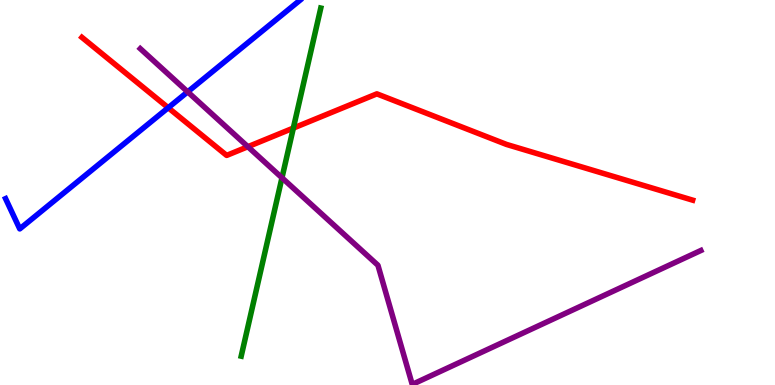[{'lines': ['blue', 'red'], 'intersections': [{'x': 2.17, 'y': 7.2}]}, {'lines': ['green', 'red'], 'intersections': [{'x': 3.79, 'y': 6.67}]}, {'lines': ['purple', 'red'], 'intersections': [{'x': 3.2, 'y': 6.19}]}, {'lines': ['blue', 'green'], 'intersections': []}, {'lines': ['blue', 'purple'], 'intersections': [{'x': 2.42, 'y': 7.61}]}, {'lines': ['green', 'purple'], 'intersections': [{'x': 3.64, 'y': 5.38}]}]